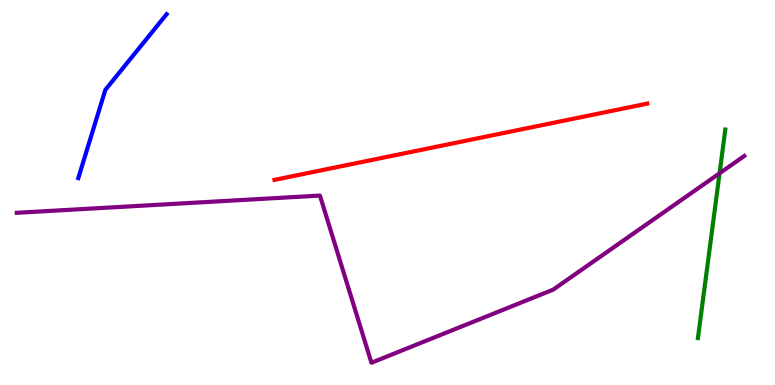[{'lines': ['blue', 'red'], 'intersections': []}, {'lines': ['green', 'red'], 'intersections': []}, {'lines': ['purple', 'red'], 'intersections': []}, {'lines': ['blue', 'green'], 'intersections': []}, {'lines': ['blue', 'purple'], 'intersections': []}, {'lines': ['green', 'purple'], 'intersections': [{'x': 9.28, 'y': 5.5}]}]